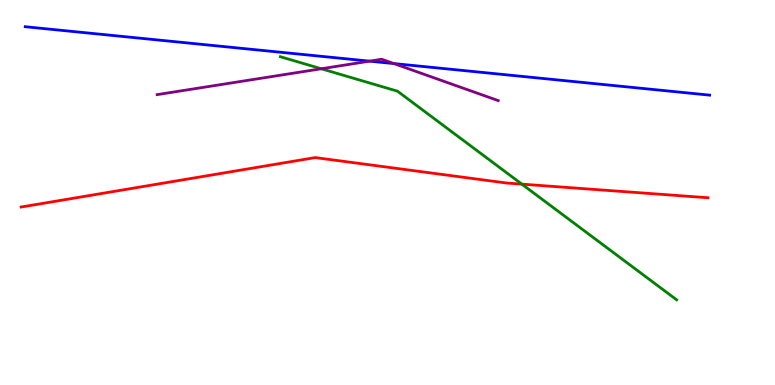[{'lines': ['blue', 'red'], 'intersections': []}, {'lines': ['green', 'red'], 'intersections': [{'x': 6.73, 'y': 5.22}]}, {'lines': ['purple', 'red'], 'intersections': []}, {'lines': ['blue', 'green'], 'intersections': []}, {'lines': ['blue', 'purple'], 'intersections': [{'x': 4.77, 'y': 8.41}, {'x': 5.08, 'y': 8.35}]}, {'lines': ['green', 'purple'], 'intersections': [{'x': 4.15, 'y': 8.21}]}]